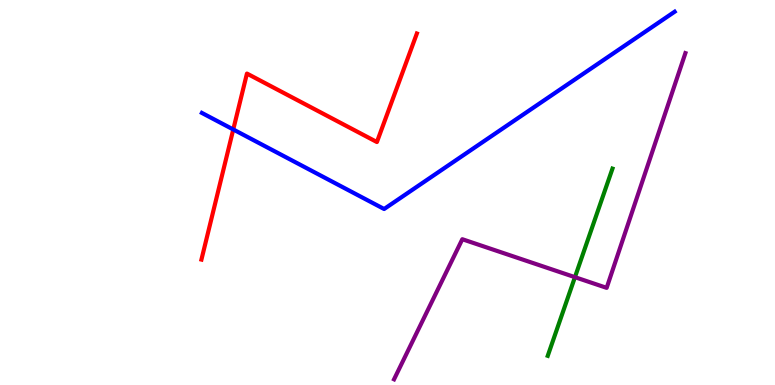[{'lines': ['blue', 'red'], 'intersections': [{'x': 3.01, 'y': 6.64}]}, {'lines': ['green', 'red'], 'intersections': []}, {'lines': ['purple', 'red'], 'intersections': []}, {'lines': ['blue', 'green'], 'intersections': []}, {'lines': ['blue', 'purple'], 'intersections': []}, {'lines': ['green', 'purple'], 'intersections': [{'x': 7.42, 'y': 2.8}]}]